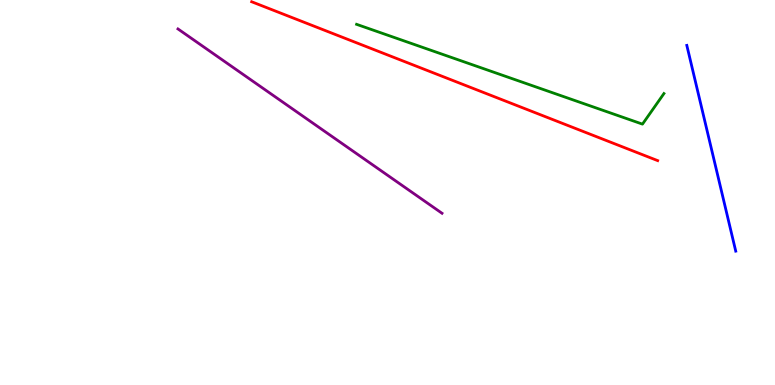[{'lines': ['blue', 'red'], 'intersections': []}, {'lines': ['green', 'red'], 'intersections': []}, {'lines': ['purple', 'red'], 'intersections': []}, {'lines': ['blue', 'green'], 'intersections': []}, {'lines': ['blue', 'purple'], 'intersections': []}, {'lines': ['green', 'purple'], 'intersections': []}]